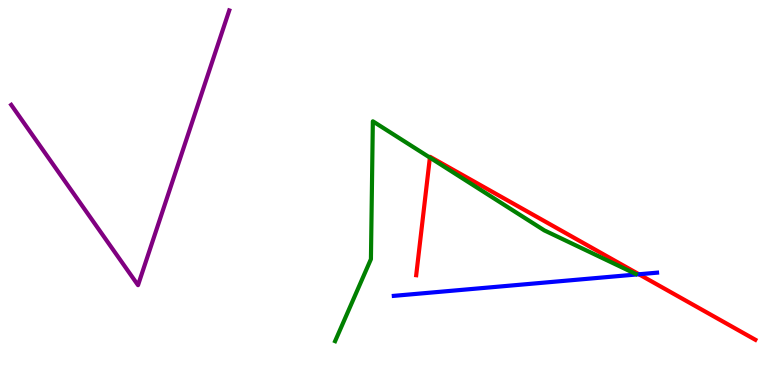[{'lines': ['blue', 'red'], 'intersections': [{'x': 8.24, 'y': 2.88}]}, {'lines': ['green', 'red'], 'intersections': [{'x': 5.55, 'y': 5.91}]}, {'lines': ['purple', 'red'], 'intersections': []}, {'lines': ['blue', 'green'], 'intersections': []}, {'lines': ['blue', 'purple'], 'intersections': []}, {'lines': ['green', 'purple'], 'intersections': []}]